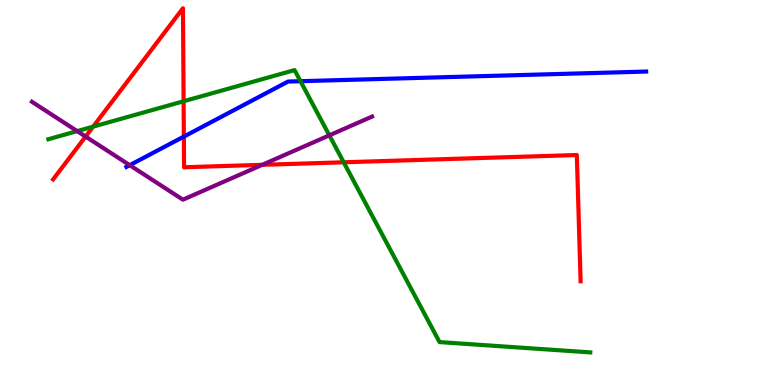[{'lines': ['blue', 'red'], 'intersections': [{'x': 2.37, 'y': 6.45}]}, {'lines': ['green', 'red'], 'intersections': [{'x': 1.2, 'y': 6.71}, {'x': 2.37, 'y': 7.37}, {'x': 4.43, 'y': 5.78}]}, {'lines': ['purple', 'red'], 'intersections': [{'x': 1.1, 'y': 6.45}, {'x': 3.38, 'y': 5.72}]}, {'lines': ['blue', 'green'], 'intersections': [{'x': 3.88, 'y': 7.89}]}, {'lines': ['blue', 'purple'], 'intersections': [{'x': 1.67, 'y': 5.71}]}, {'lines': ['green', 'purple'], 'intersections': [{'x': 0.996, 'y': 6.59}, {'x': 4.25, 'y': 6.48}]}]